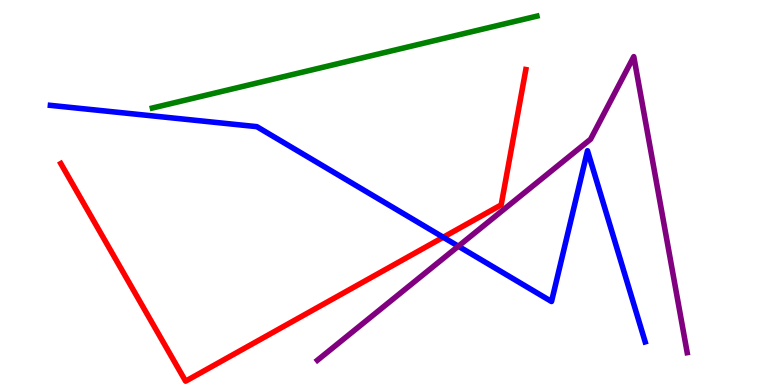[{'lines': ['blue', 'red'], 'intersections': [{'x': 5.72, 'y': 3.84}]}, {'lines': ['green', 'red'], 'intersections': []}, {'lines': ['purple', 'red'], 'intersections': []}, {'lines': ['blue', 'green'], 'intersections': []}, {'lines': ['blue', 'purple'], 'intersections': [{'x': 5.91, 'y': 3.6}]}, {'lines': ['green', 'purple'], 'intersections': []}]